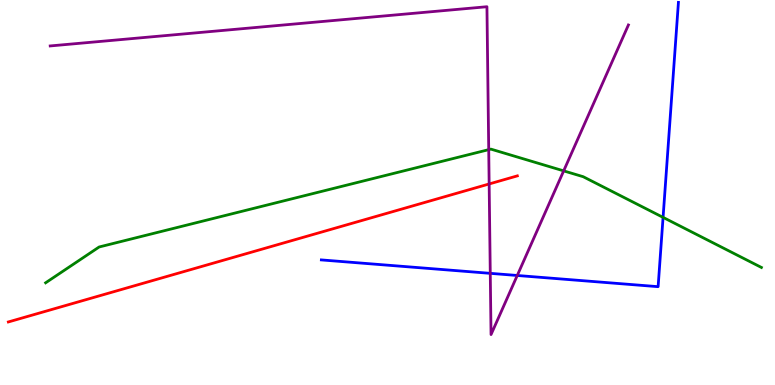[{'lines': ['blue', 'red'], 'intersections': []}, {'lines': ['green', 'red'], 'intersections': []}, {'lines': ['purple', 'red'], 'intersections': [{'x': 6.31, 'y': 5.22}]}, {'lines': ['blue', 'green'], 'intersections': [{'x': 8.56, 'y': 4.35}]}, {'lines': ['blue', 'purple'], 'intersections': [{'x': 6.33, 'y': 2.9}, {'x': 6.67, 'y': 2.84}]}, {'lines': ['green', 'purple'], 'intersections': [{'x': 6.31, 'y': 6.11}, {'x': 7.27, 'y': 5.56}]}]